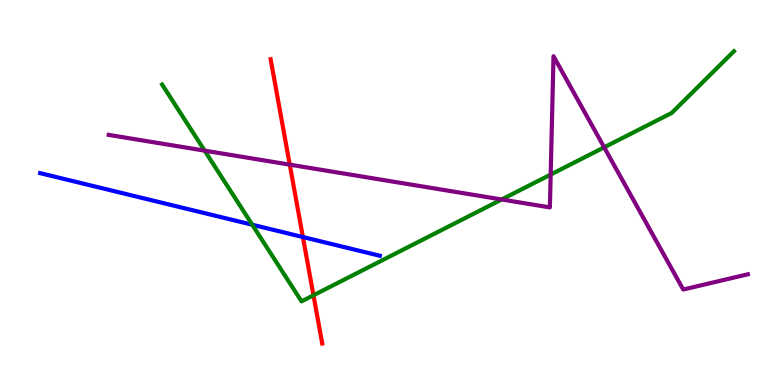[{'lines': ['blue', 'red'], 'intersections': [{'x': 3.91, 'y': 3.84}]}, {'lines': ['green', 'red'], 'intersections': [{'x': 4.04, 'y': 2.33}]}, {'lines': ['purple', 'red'], 'intersections': [{'x': 3.74, 'y': 5.72}]}, {'lines': ['blue', 'green'], 'intersections': [{'x': 3.26, 'y': 4.16}]}, {'lines': ['blue', 'purple'], 'intersections': []}, {'lines': ['green', 'purple'], 'intersections': [{'x': 2.64, 'y': 6.09}, {'x': 6.47, 'y': 4.82}, {'x': 7.11, 'y': 5.47}, {'x': 7.8, 'y': 6.17}]}]